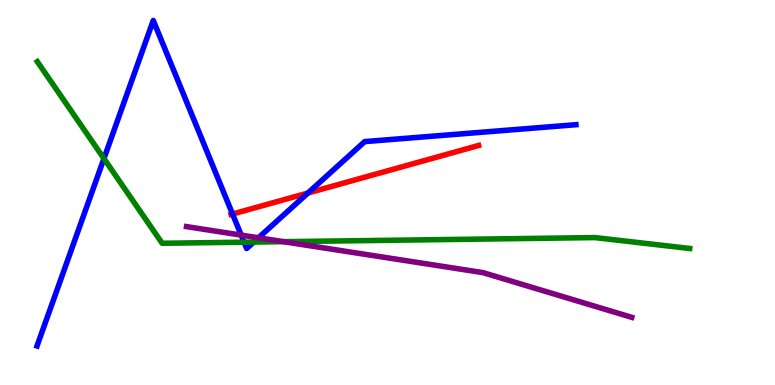[{'lines': ['blue', 'red'], 'intersections': [{'x': 3.0, 'y': 4.44}, {'x': 3.97, 'y': 4.99}]}, {'lines': ['green', 'red'], 'intersections': []}, {'lines': ['purple', 'red'], 'intersections': []}, {'lines': ['blue', 'green'], 'intersections': [{'x': 1.34, 'y': 5.88}, {'x': 3.15, 'y': 3.71}, {'x': 3.27, 'y': 3.71}]}, {'lines': ['blue', 'purple'], 'intersections': [{'x': 3.11, 'y': 3.89}, {'x': 3.34, 'y': 3.82}]}, {'lines': ['green', 'purple'], 'intersections': [{'x': 3.66, 'y': 3.72}]}]